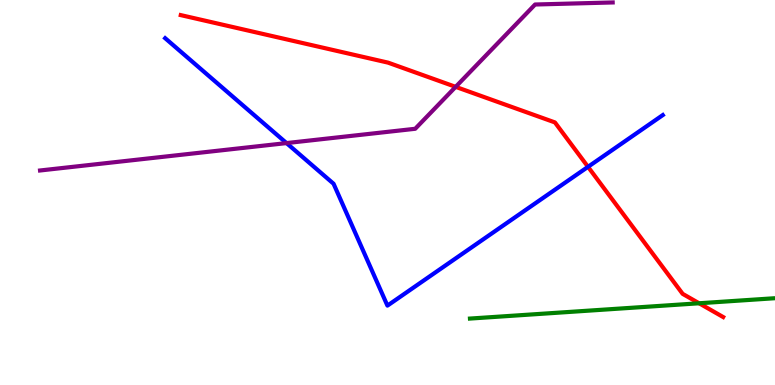[{'lines': ['blue', 'red'], 'intersections': [{'x': 7.59, 'y': 5.67}]}, {'lines': ['green', 'red'], 'intersections': [{'x': 9.02, 'y': 2.12}]}, {'lines': ['purple', 'red'], 'intersections': [{'x': 5.88, 'y': 7.74}]}, {'lines': ['blue', 'green'], 'intersections': []}, {'lines': ['blue', 'purple'], 'intersections': [{'x': 3.7, 'y': 6.28}]}, {'lines': ['green', 'purple'], 'intersections': []}]